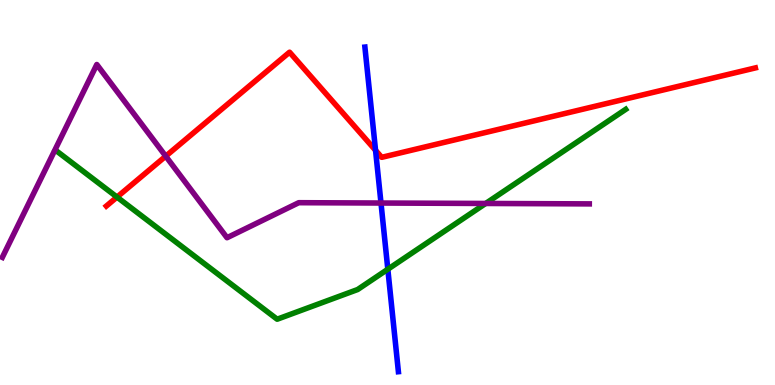[{'lines': ['blue', 'red'], 'intersections': [{'x': 4.85, 'y': 6.1}]}, {'lines': ['green', 'red'], 'intersections': [{'x': 1.51, 'y': 4.88}]}, {'lines': ['purple', 'red'], 'intersections': [{'x': 2.14, 'y': 5.94}]}, {'lines': ['blue', 'green'], 'intersections': [{'x': 5.0, 'y': 3.01}]}, {'lines': ['blue', 'purple'], 'intersections': [{'x': 4.92, 'y': 4.73}]}, {'lines': ['green', 'purple'], 'intersections': [{'x': 6.27, 'y': 4.72}]}]